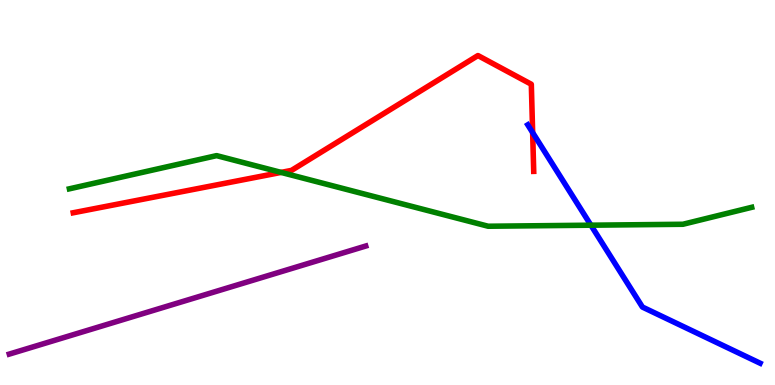[{'lines': ['blue', 'red'], 'intersections': [{'x': 6.87, 'y': 6.56}]}, {'lines': ['green', 'red'], 'intersections': [{'x': 3.63, 'y': 5.52}]}, {'lines': ['purple', 'red'], 'intersections': []}, {'lines': ['blue', 'green'], 'intersections': [{'x': 7.62, 'y': 4.15}]}, {'lines': ['blue', 'purple'], 'intersections': []}, {'lines': ['green', 'purple'], 'intersections': []}]